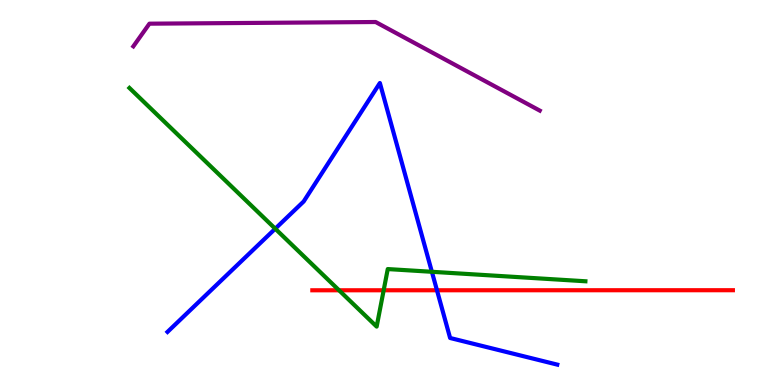[{'lines': ['blue', 'red'], 'intersections': [{'x': 5.64, 'y': 2.46}]}, {'lines': ['green', 'red'], 'intersections': [{'x': 4.37, 'y': 2.46}, {'x': 4.95, 'y': 2.46}]}, {'lines': ['purple', 'red'], 'intersections': []}, {'lines': ['blue', 'green'], 'intersections': [{'x': 3.55, 'y': 4.06}, {'x': 5.57, 'y': 2.94}]}, {'lines': ['blue', 'purple'], 'intersections': []}, {'lines': ['green', 'purple'], 'intersections': []}]